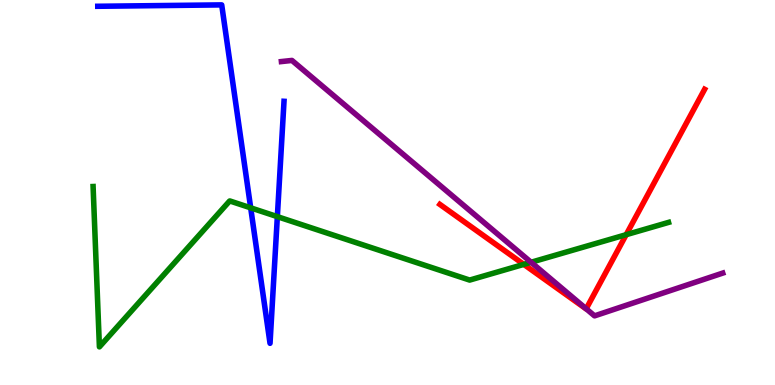[{'lines': ['blue', 'red'], 'intersections': []}, {'lines': ['green', 'red'], 'intersections': [{'x': 6.76, 'y': 3.13}, {'x': 8.08, 'y': 3.9}]}, {'lines': ['purple', 'red'], 'intersections': [{'x': 7.56, 'y': 1.98}]}, {'lines': ['blue', 'green'], 'intersections': [{'x': 3.23, 'y': 4.6}, {'x': 3.58, 'y': 4.37}]}, {'lines': ['blue', 'purple'], 'intersections': []}, {'lines': ['green', 'purple'], 'intersections': [{'x': 6.85, 'y': 3.19}]}]